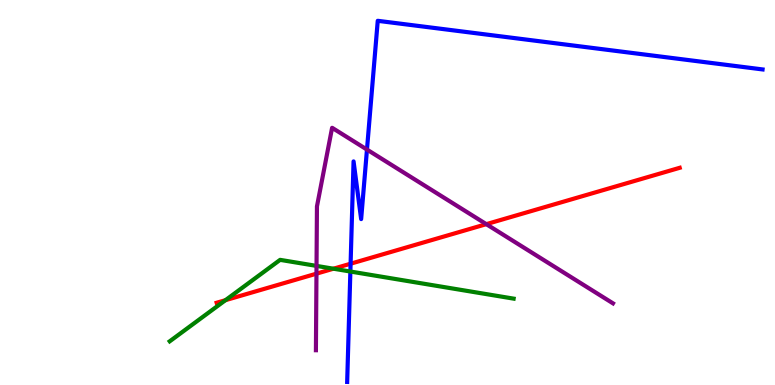[{'lines': ['blue', 'red'], 'intersections': [{'x': 4.52, 'y': 3.15}]}, {'lines': ['green', 'red'], 'intersections': [{'x': 2.91, 'y': 2.2}, {'x': 4.3, 'y': 3.02}]}, {'lines': ['purple', 'red'], 'intersections': [{'x': 4.08, 'y': 2.89}, {'x': 6.27, 'y': 4.18}]}, {'lines': ['blue', 'green'], 'intersections': [{'x': 4.52, 'y': 2.95}]}, {'lines': ['blue', 'purple'], 'intersections': [{'x': 4.74, 'y': 6.11}]}, {'lines': ['green', 'purple'], 'intersections': [{'x': 4.08, 'y': 3.09}]}]